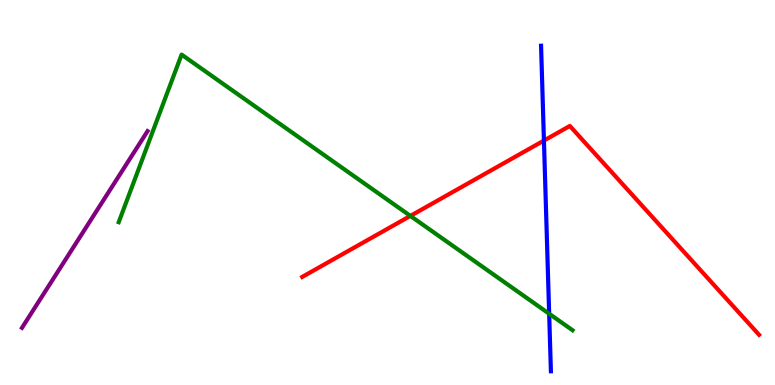[{'lines': ['blue', 'red'], 'intersections': [{'x': 7.02, 'y': 6.35}]}, {'lines': ['green', 'red'], 'intersections': [{'x': 5.3, 'y': 4.39}]}, {'lines': ['purple', 'red'], 'intersections': []}, {'lines': ['blue', 'green'], 'intersections': [{'x': 7.09, 'y': 1.85}]}, {'lines': ['blue', 'purple'], 'intersections': []}, {'lines': ['green', 'purple'], 'intersections': []}]